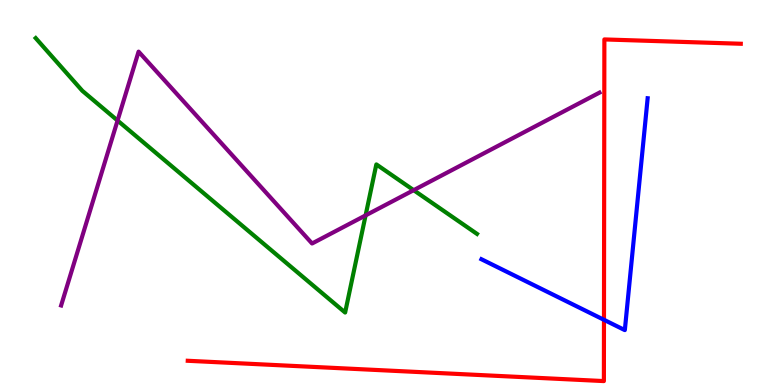[{'lines': ['blue', 'red'], 'intersections': [{'x': 7.79, 'y': 1.69}]}, {'lines': ['green', 'red'], 'intersections': []}, {'lines': ['purple', 'red'], 'intersections': []}, {'lines': ['blue', 'green'], 'intersections': []}, {'lines': ['blue', 'purple'], 'intersections': []}, {'lines': ['green', 'purple'], 'intersections': [{'x': 1.52, 'y': 6.87}, {'x': 4.72, 'y': 4.41}, {'x': 5.34, 'y': 5.06}]}]